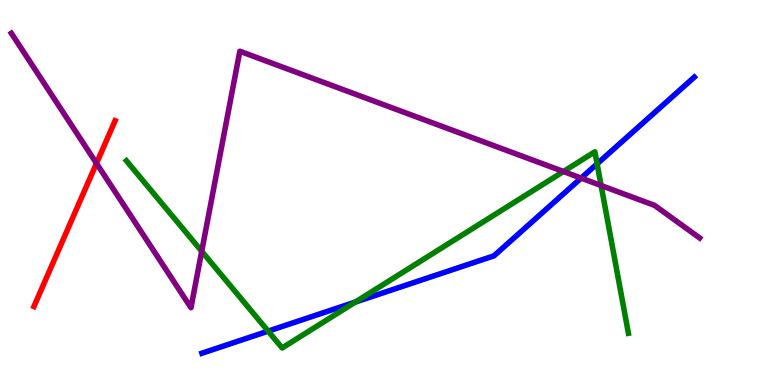[{'lines': ['blue', 'red'], 'intersections': []}, {'lines': ['green', 'red'], 'intersections': []}, {'lines': ['purple', 'red'], 'intersections': [{'x': 1.24, 'y': 5.76}]}, {'lines': ['blue', 'green'], 'intersections': [{'x': 3.46, 'y': 1.4}, {'x': 4.58, 'y': 2.15}, {'x': 7.7, 'y': 5.74}]}, {'lines': ['blue', 'purple'], 'intersections': [{'x': 7.5, 'y': 5.37}]}, {'lines': ['green', 'purple'], 'intersections': [{'x': 2.6, 'y': 3.47}, {'x': 7.27, 'y': 5.54}, {'x': 7.76, 'y': 5.18}]}]